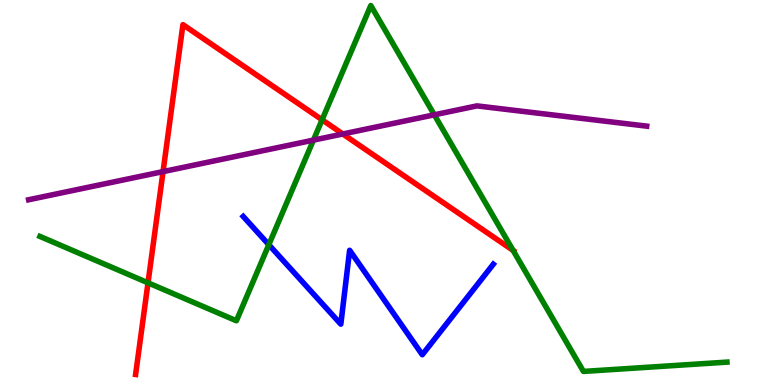[{'lines': ['blue', 'red'], 'intersections': []}, {'lines': ['green', 'red'], 'intersections': [{'x': 1.91, 'y': 2.65}, {'x': 4.16, 'y': 6.89}, {'x': 6.62, 'y': 3.5}]}, {'lines': ['purple', 'red'], 'intersections': [{'x': 2.1, 'y': 5.54}, {'x': 4.42, 'y': 6.52}]}, {'lines': ['blue', 'green'], 'intersections': [{'x': 3.47, 'y': 3.64}]}, {'lines': ['blue', 'purple'], 'intersections': []}, {'lines': ['green', 'purple'], 'intersections': [{'x': 4.04, 'y': 6.36}, {'x': 5.6, 'y': 7.02}]}]